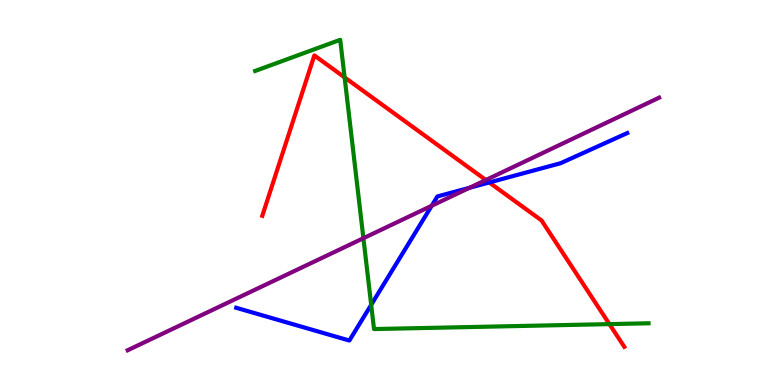[{'lines': ['blue', 'red'], 'intersections': [{'x': 6.31, 'y': 5.26}]}, {'lines': ['green', 'red'], 'intersections': [{'x': 4.45, 'y': 7.99}, {'x': 7.86, 'y': 1.58}]}, {'lines': ['purple', 'red'], 'intersections': [{'x': 6.27, 'y': 5.32}]}, {'lines': ['blue', 'green'], 'intersections': [{'x': 4.79, 'y': 2.08}]}, {'lines': ['blue', 'purple'], 'intersections': [{'x': 5.57, 'y': 4.66}, {'x': 6.06, 'y': 5.12}]}, {'lines': ['green', 'purple'], 'intersections': [{'x': 4.69, 'y': 3.81}]}]